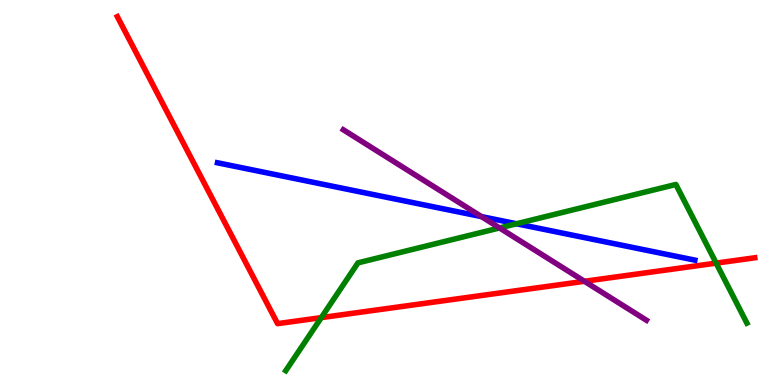[{'lines': ['blue', 'red'], 'intersections': []}, {'lines': ['green', 'red'], 'intersections': [{'x': 4.15, 'y': 1.75}, {'x': 9.24, 'y': 3.17}]}, {'lines': ['purple', 'red'], 'intersections': [{'x': 7.54, 'y': 2.69}]}, {'lines': ['blue', 'green'], 'intersections': [{'x': 6.66, 'y': 4.19}]}, {'lines': ['blue', 'purple'], 'intersections': [{'x': 6.21, 'y': 4.37}]}, {'lines': ['green', 'purple'], 'intersections': [{'x': 6.45, 'y': 4.08}]}]